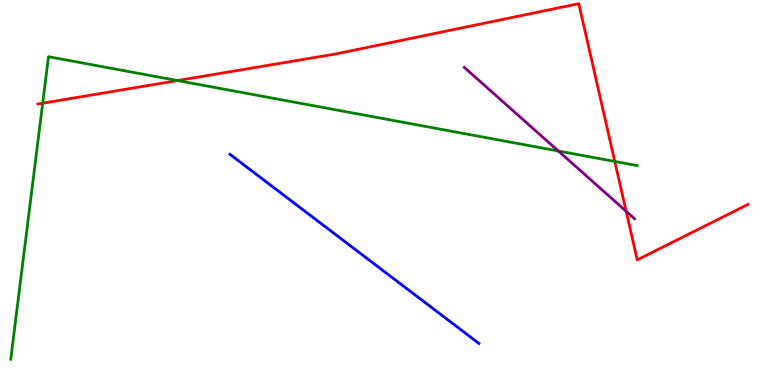[{'lines': ['blue', 'red'], 'intersections': []}, {'lines': ['green', 'red'], 'intersections': [{'x': 0.551, 'y': 7.32}, {'x': 2.29, 'y': 7.91}, {'x': 7.93, 'y': 5.81}]}, {'lines': ['purple', 'red'], 'intersections': [{'x': 8.08, 'y': 4.51}]}, {'lines': ['blue', 'green'], 'intersections': []}, {'lines': ['blue', 'purple'], 'intersections': []}, {'lines': ['green', 'purple'], 'intersections': [{'x': 7.2, 'y': 6.08}]}]